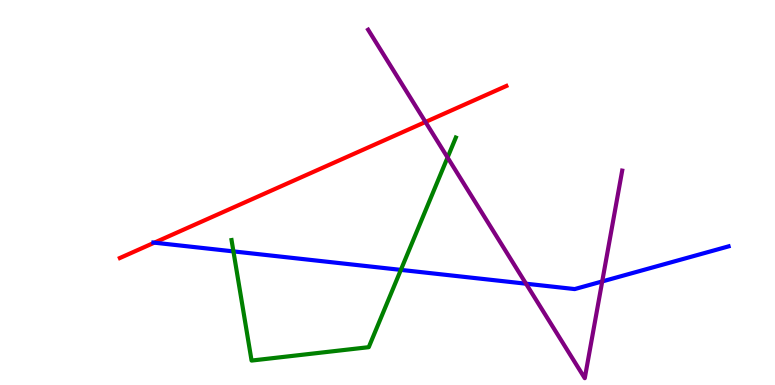[{'lines': ['blue', 'red'], 'intersections': [{'x': 1.99, 'y': 3.7}]}, {'lines': ['green', 'red'], 'intersections': []}, {'lines': ['purple', 'red'], 'intersections': [{'x': 5.49, 'y': 6.83}]}, {'lines': ['blue', 'green'], 'intersections': [{'x': 3.01, 'y': 3.47}, {'x': 5.17, 'y': 2.99}]}, {'lines': ['blue', 'purple'], 'intersections': [{'x': 6.79, 'y': 2.63}, {'x': 7.77, 'y': 2.69}]}, {'lines': ['green', 'purple'], 'intersections': [{'x': 5.77, 'y': 5.91}]}]